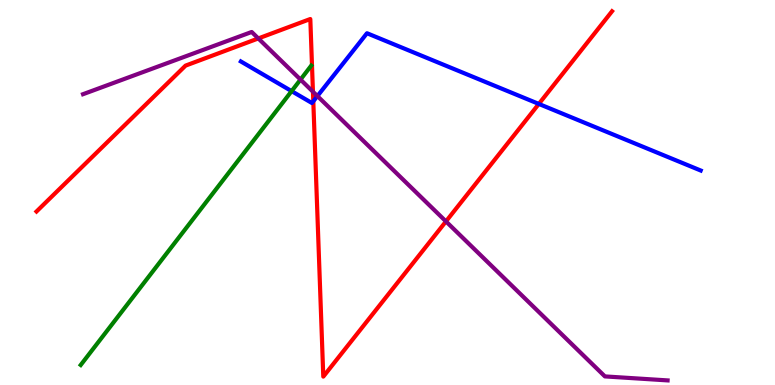[{'lines': ['blue', 'red'], 'intersections': [{'x': 4.04, 'y': 7.37}, {'x': 6.95, 'y': 7.3}]}, {'lines': ['green', 'red'], 'intersections': []}, {'lines': ['purple', 'red'], 'intersections': [{'x': 3.33, 'y': 9.0}, {'x': 4.04, 'y': 7.62}, {'x': 5.75, 'y': 4.25}]}, {'lines': ['blue', 'green'], 'intersections': [{'x': 3.76, 'y': 7.63}]}, {'lines': ['blue', 'purple'], 'intersections': [{'x': 4.1, 'y': 7.5}]}, {'lines': ['green', 'purple'], 'intersections': [{'x': 3.88, 'y': 7.93}]}]